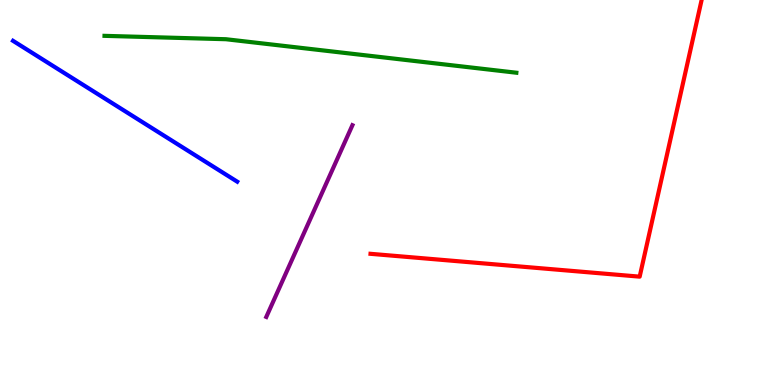[{'lines': ['blue', 'red'], 'intersections': []}, {'lines': ['green', 'red'], 'intersections': []}, {'lines': ['purple', 'red'], 'intersections': []}, {'lines': ['blue', 'green'], 'intersections': []}, {'lines': ['blue', 'purple'], 'intersections': []}, {'lines': ['green', 'purple'], 'intersections': []}]